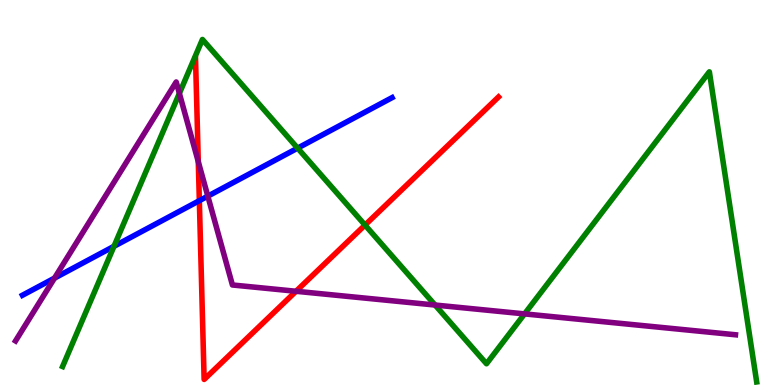[{'lines': ['blue', 'red'], 'intersections': [{'x': 2.57, 'y': 4.79}]}, {'lines': ['green', 'red'], 'intersections': [{'x': 4.71, 'y': 4.15}]}, {'lines': ['purple', 'red'], 'intersections': [{'x': 2.56, 'y': 5.8}, {'x': 3.82, 'y': 2.43}]}, {'lines': ['blue', 'green'], 'intersections': [{'x': 1.47, 'y': 3.6}, {'x': 3.84, 'y': 6.15}]}, {'lines': ['blue', 'purple'], 'intersections': [{'x': 0.703, 'y': 2.78}, {'x': 2.68, 'y': 4.91}]}, {'lines': ['green', 'purple'], 'intersections': [{'x': 2.31, 'y': 7.57}, {'x': 5.61, 'y': 2.08}, {'x': 6.77, 'y': 1.85}]}]